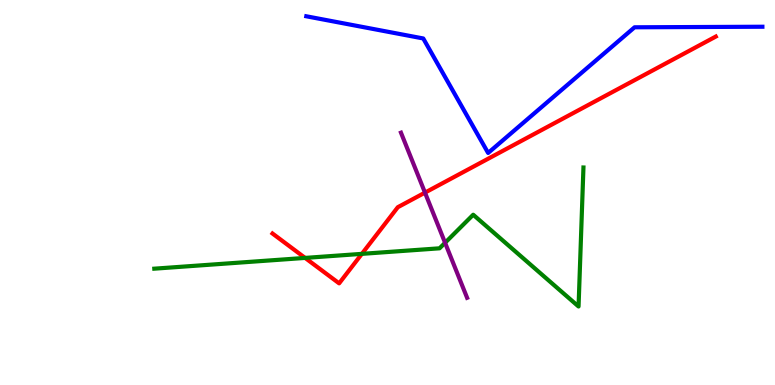[{'lines': ['blue', 'red'], 'intersections': []}, {'lines': ['green', 'red'], 'intersections': [{'x': 3.94, 'y': 3.3}, {'x': 4.67, 'y': 3.41}]}, {'lines': ['purple', 'red'], 'intersections': [{'x': 5.48, 'y': 5.0}]}, {'lines': ['blue', 'green'], 'intersections': []}, {'lines': ['blue', 'purple'], 'intersections': []}, {'lines': ['green', 'purple'], 'intersections': [{'x': 5.74, 'y': 3.69}]}]